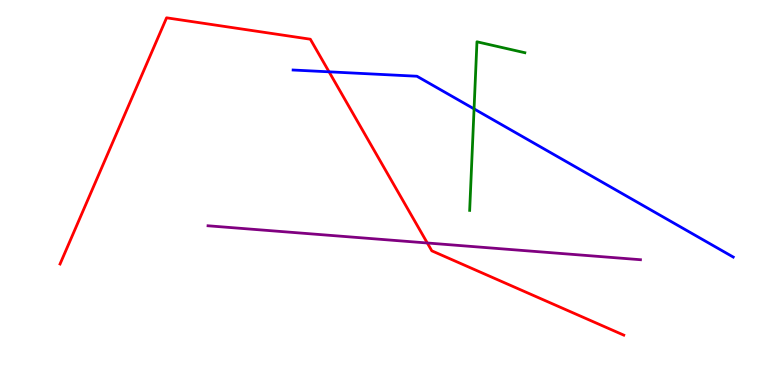[{'lines': ['blue', 'red'], 'intersections': [{'x': 4.25, 'y': 8.13}]}, {'lines': ['green', 'red'], 'intersections': []}, {'lines': ['purple', 'red'], 'intersections': [{'x': 5.51, 'y': 3.69}]}, {'lines': ['blue', 'green'], 'intersections': [{'x': 6.12, 'y': 7.17}]}, {'lines': ['blue', 'purple'], 'intersections': []}, {'lines': ['green', 'purple'], 'intersections': []}]